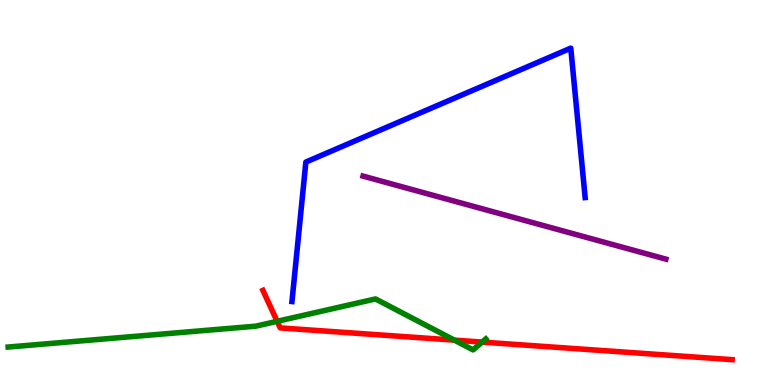[{'lines': ['blue', 'red'], 'intersections': []}, {'lines': ['green', 'red'], 'intersections': [{'x': 3.58, 'y': 1.65}, {'x': 5.86, 'y': 1.17}, {'x': 6.22, 'y': 1.11}]}, {'lines': ['purple', 'red'], 'intersections': []}, {'lines': ['blue', 'green'], 'intersections': []}, {'lines': ['blue', 'purple'], 'intersections': []}, {'lines': ['green', 'purple'], 'intersections': []}]